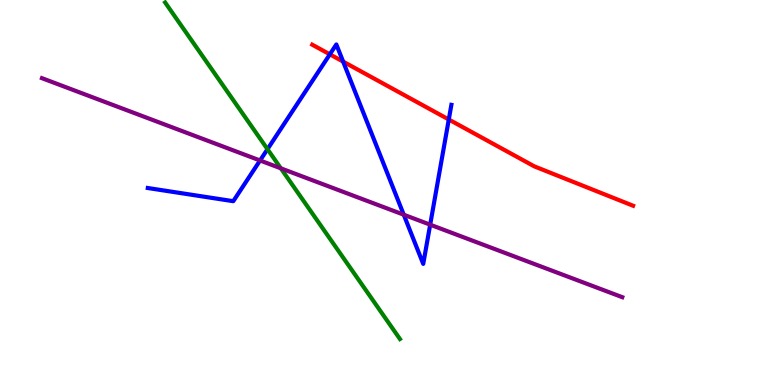[{'lines': ['blue', 'red'], 'intersections': [{'x': 4.26, 'y': 8.59}, {'x': 4.43, 'y': 8.4}, {'x': 5.79, 'y': 6.9}]}, {'lines': ['green', 'red'], 'intersections': []}, {'lines': ['purple', 'red'], 'intersections': []}, {'lines': ['blue', 'green'], 'intersections': [{'x': 3.45, 'y': 6.13}]}, {'lines': ['blue', 'purple'], 'intersections': [{'x': 3.36, 'y': 5.83}, {'x': 5.21, 'y': 4.42}, {'x': 5.55, 'y': 4.16}]}, {'lines': ['green', 'purple'], 'intersections': [{'x': 3.62, 'y': 5.63}]}]